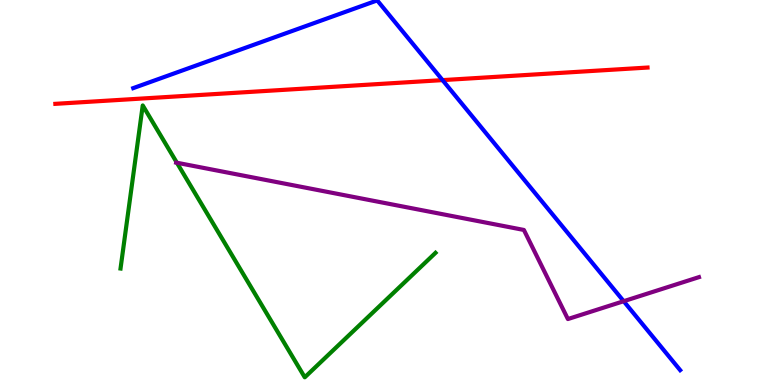[{'lines': ['blue', 'red'], 'intersections': [{'x': 5.71, 'y': 7.92}]}, {'lines': ['green', 'red'], 'intersections': []}, {'lines': ['purple', 'red'], 'intersections': []}, {'lines': ['blue', 'green'], 'intersections': []}, {'lines': ['blue', 'purple'], 'intersections': [{'x': 8.05, 'y': 2.18}]}, {'lines': ['green', 'purple'], 'intersections': [{'x': 2.28, 'y': 5.77}]}]